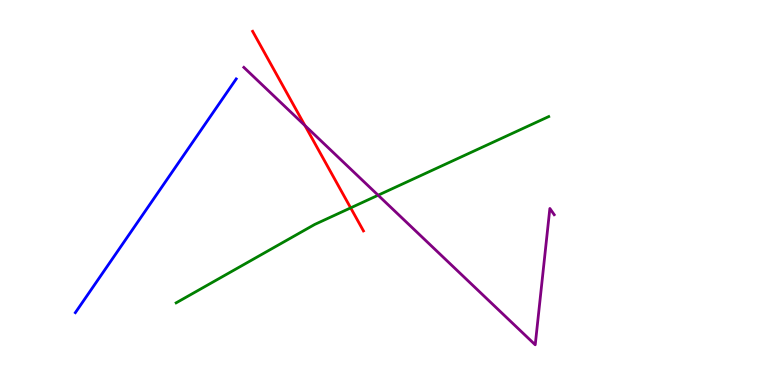[{'lines': ['blue', 'red'], 'intersections': []}, {'lines': ['green', 'red'], 'intersections': [{'x': 4.52, 'y': 4.6}]}, {'lines': ['purple', 'red'], 'intersections': [{'x': 3.93, 'y': 6.74}]}, {'lines': ['blue', 'green'], 'intersections': []}, {'lines': ['blue', 'purple'], 'intersections': []}, {'lines': ['green', 'purple'], 'intersections': [{'x': 4.88, 'y': 4.93}]}]